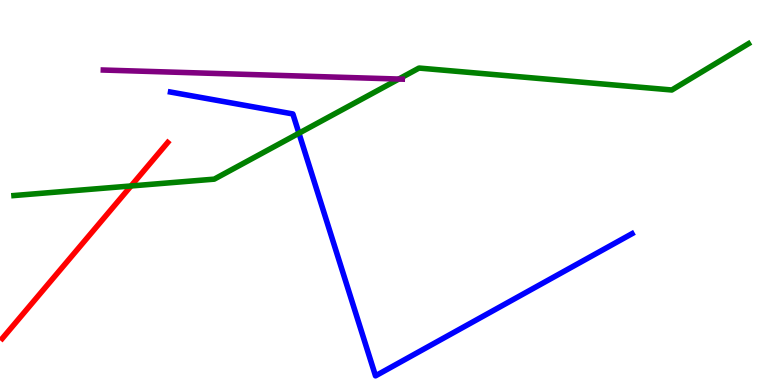[{'lines': ['blue', 'red'], 'intersections': []}, {'lines': ['green', 'red'], 'intersections': [{'x': 1.69, 'y': 5.17}]}, {'lines': ['purple', 'red'], 'intersections': []}, {'lines': ['blue', 'green'], 'intersections': [{'x': 3.86, 'y': 6.54}]}, {'lines': ['blue', 'purple'], 'intersections': []}, {'lines': ['green', 'purple'], 'intersections': [{'x': 5.15, 'y': 7.95}]}]